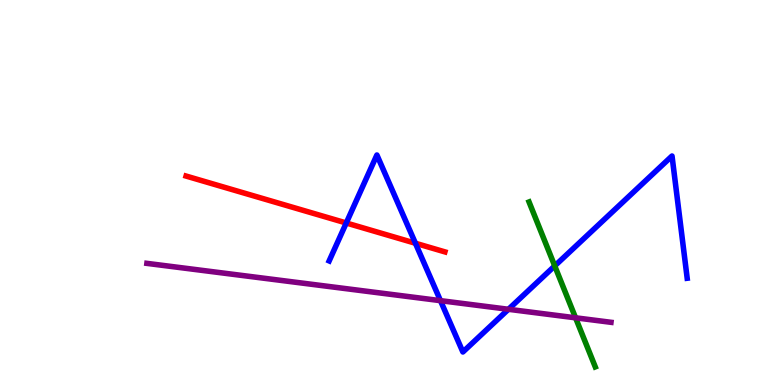[{'lines': ['blue', 'red'], 'intersections': [{'x': 4.47, 'y': 4.21}, {'x': 5.36, 'y': 3.68}]}, {'lines': ['green', 'red'], 'intersections': []}, {'lines': ['purple', 'red'], 'intersections': []}, {'lines': ['blue', 'green'], 'intersections': [{'x': 7.16, 'y': 3.09}]}, {'lines': ['blue', 'purple'], 'intersections': [{'x': 5.68, 'y': 2.19}, {'x': 6.56, 'y': 1.97}]}, {'lines': ['green', 'purple'], 'intersections': [{'x': 7.43, 'y': 1.75}]}]